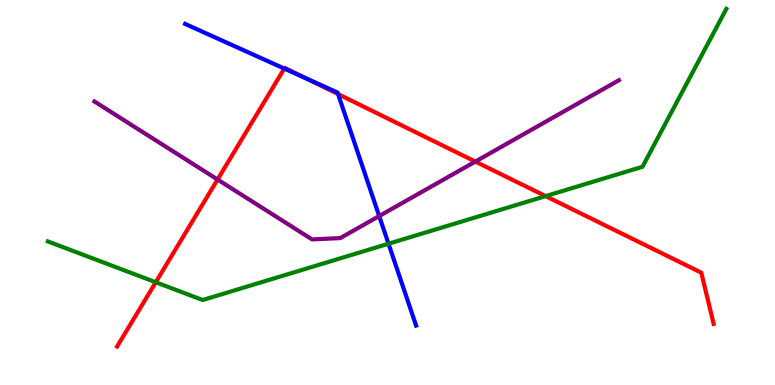[{'lines': ['blue', 'red'], 'intersections': [{'x': 3.67, 'y': 8.22}, {'x': 3.95, 'y': 7.96}, {'x': 4.36, 'y': 7.56}]}, {'lines': ['green', 'red'], 'intersections': [{'x': 2.01, 'y': 2.67}, {'x': 7.04, 'y': 4.91}]}, {'lines': ['purple', 'red'], 'intersections': [{'x': 2.81, 'y': 5.34}, {'x': 6.13, 'y': 5.8}]}, {'lines': ['blue', 'green'], 'intersections': [{'x': 5.01, 'y': 3.67}]}, {'lines': ['blue', 'purple'], 'intersections': [{'x': 4.89, 'y': 4.39}]}, {'lines': ['green', 'purple'], 'intersections': []}]